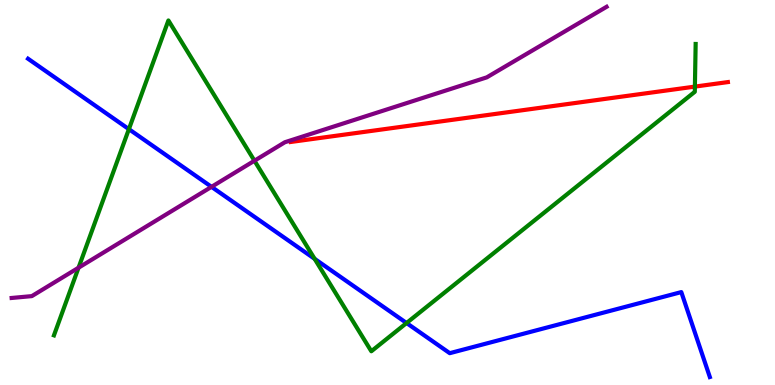[{'lines': ['blue', 'red'], 'intersections': []}, {'lines': ['green', 'red'], 'intersections': [{'x': 8.97, 'y': 7.75}]}, {'lines': ['purple', 'red'], 'intersections': []}, {'lines': ['blue', 'green'], 'intersections': [{'x': 1.66, 'y': 6.65}, {'x': 4.06, 'y': 3.28}, {'x': 5.25, 'y': 1.61}]}, {'lines': ['blue', 'purple'], 'intersections': [{'x': 2.73, 'y': 5.15}]}, {'lines': ['green', 'purple'], 'intersections': [{'x': 1.01, 'y': 3.05}, {'x': 3.28, 'y': 5.83}]}]